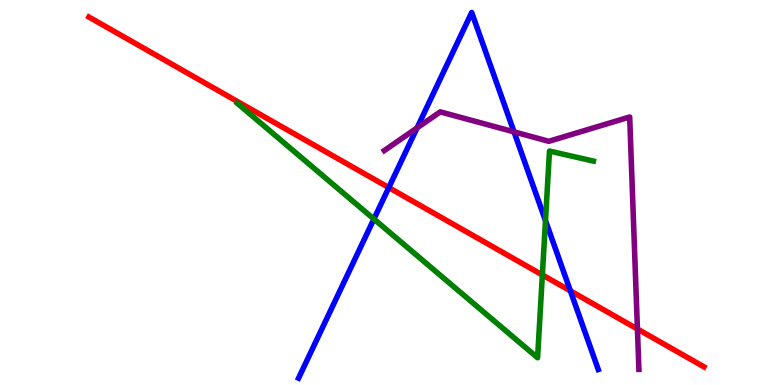[{'lines': ['blue', 'red'], 'intersections': [{'x': 5.02, 'y': 5.13}, {'x': 7.36, 'y': 2.44}]}, {'lines': ['green', 'red'], 'intersections': [{'x': 7.0, 'y': 2.86}]}, {'lines': ['purple', 'red'], 'intersections': [{'x': 8.22, 'y': 1.45}]}, {'lines': ['blue', 'green'], 'intersections': [{'x': 4.82, 'y': 4.31}, {'x': 7.04, 'y': 4.27}]}, {'lines': ['blue', 'purple'], 'intersections': [{'x': 5.38, 'y': 6.68}, {'x': 6.63, 'y': 6.57}]}, {'lines': ['green', 'purple'], 'intersections': []}]